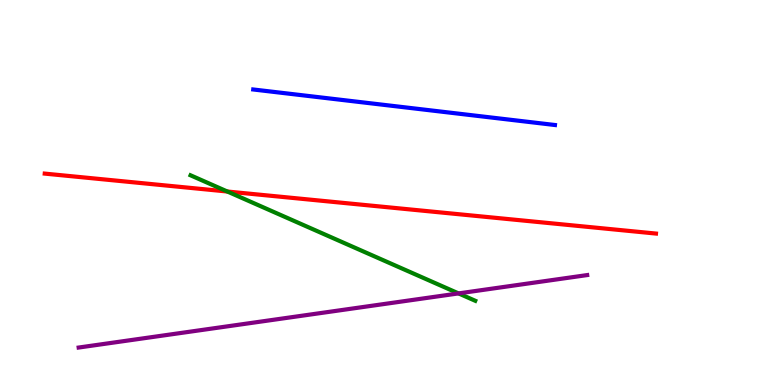[{'lines': ['blue', 'red'], 'intersections': []}, {'lines': ['green', 'red'], 'intersections': [{'x': 2.93, 'y': 5.03}]}, {'lines': ['purple', 'red'], 'intersections': []}, {'lines': ['blue', 'green'], 'intersections': []}, {'lines': ['blue', 'purple'], 'intersections': []}, {'lines': ['green', 'purple'], 'intersections': [{'x': 5.92, 'y': 2.38}]}]